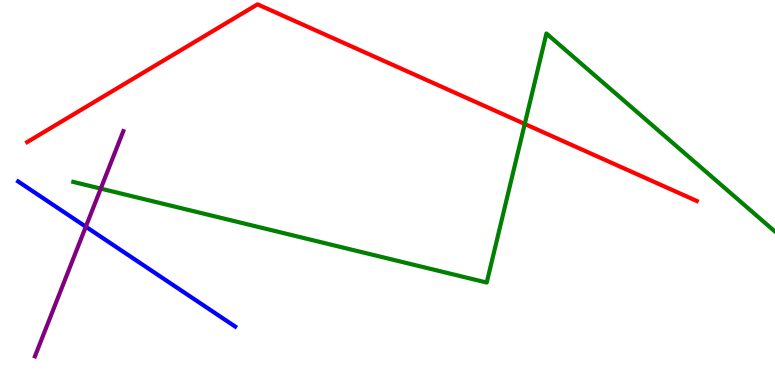[{'lines': ['blue', 'red'], 'intersections': []}, {'lines': ['green', 'red'], 'intersections': [{'x': 6.77, 'y': 6.78}]}, {'lines': ['purple', 'red'], 'intersections': []}, {'lines': ['blue', 'green'], 'intersections': []}, {'lines': ['blue', 'purple'], 'intersections': [{'x': 1.11, 'y': 4.11}]}, {'lines': ['green', 'purple'], 'intersections': [{'x': 1.3, 'y': 5.1}]}]